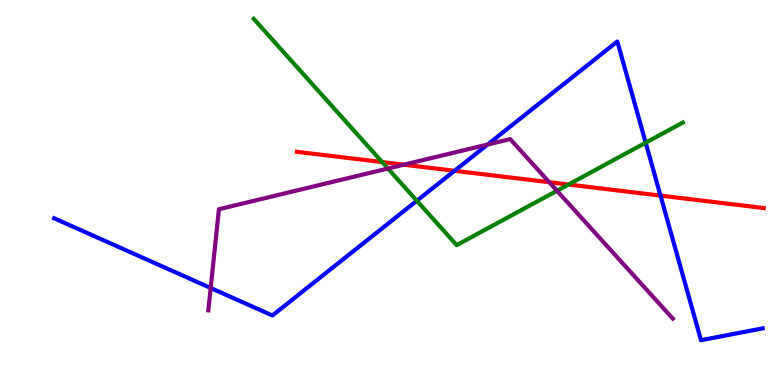[{'lines': ['blue', 'red'], 'intersections': [{'x': 5.87, 'y': 5.56}, {'x': 8.52, 'y': 4.92}]}, {'lines': ['green', 'red'], 'intersections': [{'x': 4.93, 'y': 5.79}, {'x': 7.34, 'y': 5.21}]}, {'lines': ['purple', 'red'], 'intersections': [{'x': 5.21, 'y': 5.72}, {'x': 7.09, 'y': 5.27}]}, {'lines': ['blue', 'green'], 'intersections': [{'x': 5.38, 'y': 4.79}, {'x': 8.33, 'y': 6.29}]}, {'lines': ['blue', 'purple'], 'intersections': [{'x': 2.72, 'y': 2.52}, {'x': 6.29, 'y': 6.25}]}, {'lines': ['green', 'purple'], 'intersections': [{'x': 5.01, 'y': 5.62}, {'x': 7.19, 'y': 5.04}]}]